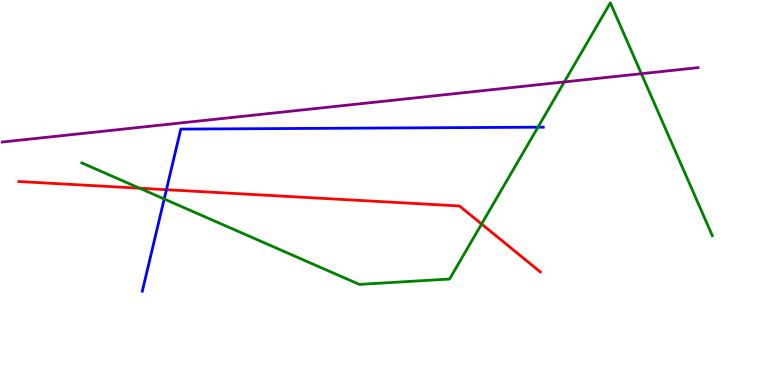[{'lines': ['blue', 'red'], 'intersections': [{'x': 2.15, 'y': 5.07}]}, {'lines': ['green', 'red'], 'intersections': [{'x': 1.8, 'y': 5.11}, {'x': 6.21, 'y': 4.18}]}, {'lines': ['purple', 'red'], 'intersections': []}, {'lines': ['blue', 'green'], 'intersections': [{'x': 2.12, 'y': 4.83}, {'x': 6.94, 'y': 6.7}]}, {'lines': ['blue', 'purple'], 'intersections': []}, {'lines': ['green', 'purple'], 'intersections': [{'x': 7.28, 'y': 7.87}, {'x': 8.28, 'y': 8.09}]}]